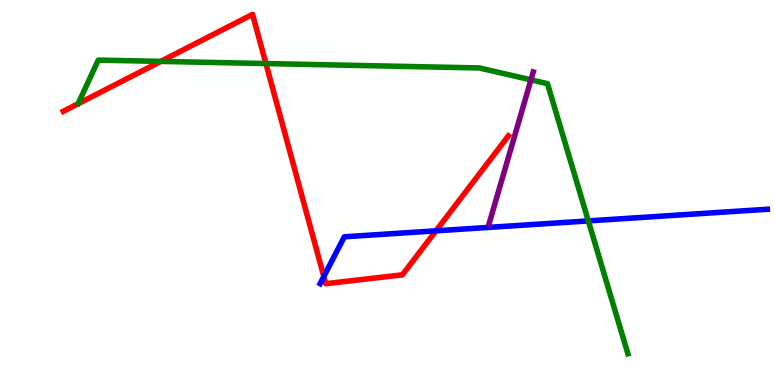[{'lines': ['blue', 'red'], 'intersections': [{'x': 4.18, 'y': 2.82}, {'x': 5.63, 'y': 4.0}]}, {'lines': ['green', 'red'], 'intersections': [{'x': 2.07, 'y': 8.41}, {'x': 3.43, 'y': 8.35}]}, {'lines': ['purple', 'red'], 'intersections': []}, {'lines': ['blue', 'green'], 'intersections': [{'x': 7.59, 'y': 4.26}]}, {'lines': ['blue', 'purple'], 'intersections': []}, {'lines': ['green', 'purple'], 'intersections': [{'x': 6.85, 'y': 7.93}]}]